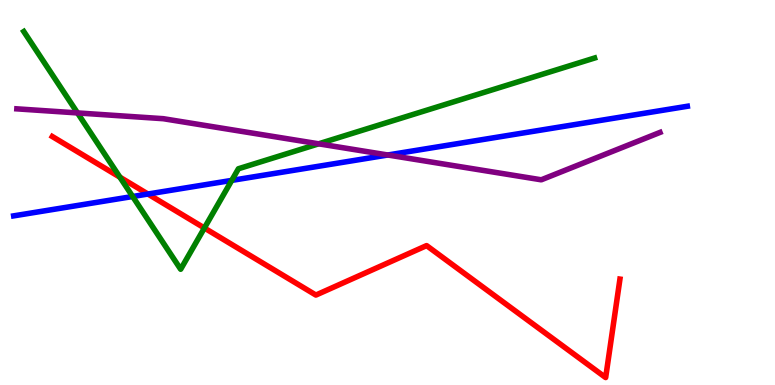[{'lines': ['blue', 'red'], 'intersections': [{'x': 1.91, 'y': 4.96}]}, {'lines': ['green', 'red'], 'intersections': [{'x': 1.55, 'y': 5.4}, {'x': 2.64, 'y': 4.08}]}, {'lines': ['purple', 'red'], 'intersections': []}, {'lines': ['blue', 'green'], 'intersections': [{'x': 1.71, 'y': 4.9}, {'x': 2.99, 'y': 5.31}]}, {'lines': ['blue', 'purple'], 'intersections': [{'x': 5.0, 'y': 5.97}]}, {'lines': ['green', 'purple'], 'intersections': [{'x': 1.0, 'y': 7.07}, {'x': 4.11, 'y': 6.26}]}]